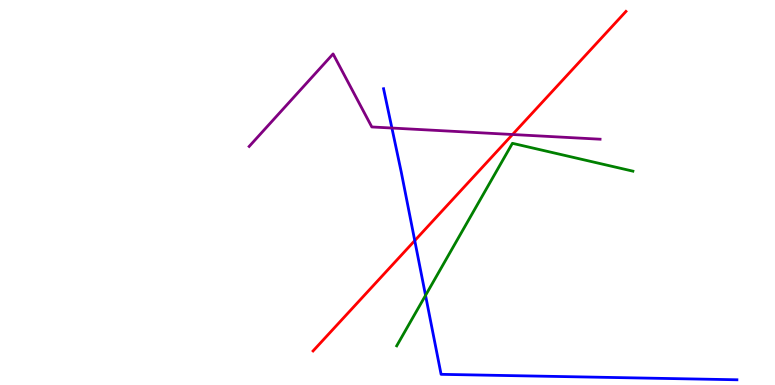[{'lines': ['blue', 'red'], 'intersections': [{'x': 5.35, 'y': 3.75}]}, {'lines': ['green', 'red'], 'intersections': []}, {'lines': ['purple', 'red'], 'intersections': [{'x': 6.61, 'y': 6.51}]}, {'lines': ['blue', 'green'], 'intersections': [{'x': 5.49, 'y': 2.33}]}, {'lines': ['blue', 'purple'], 'intersections': [{'x': 5.06, 'y': 6.67}]}, {'lines': ['green', 'purple'], 'intersections': []}]